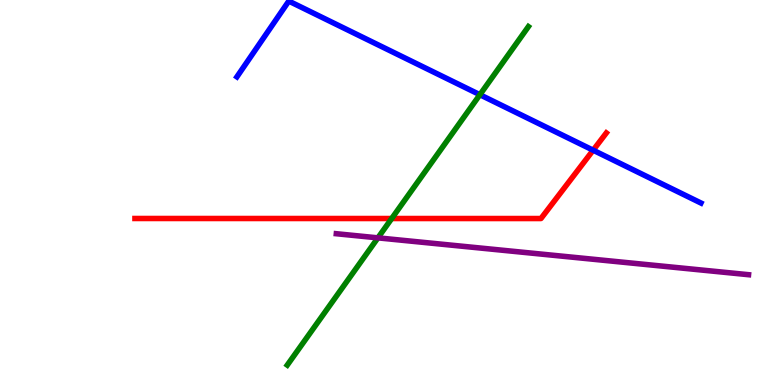[{'lines': ['blue', 'red'], 'intersections': [{'x': 7.65, 'y': 6.1}]}, {'lines': ['green', 'red'], 'intersections': [{'x': 5.05, 'y': 4.32}]}, {'lines': ['purple', 'red'], 'intersections': []}, {'lines': ['blue', 'green'], 'intersections': [{'x': 6.19, 'y': 7.54}]}, {'lines': ['blue', 'purple'], 'intersections': []}, {'lines': ['green', 'purple'], 'intersections': [{'x': 4.88, 'y': 3.82}]}]